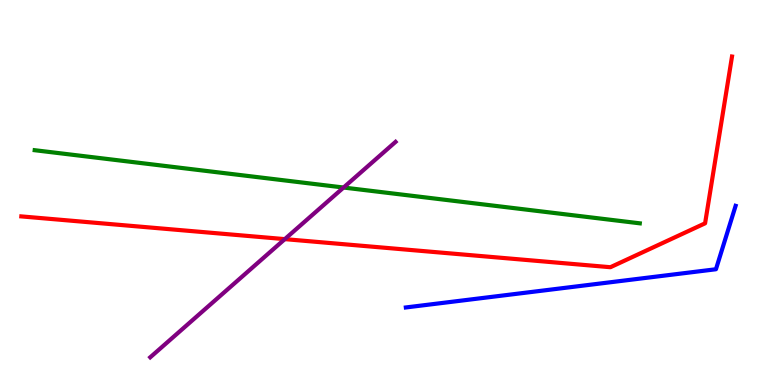[{'lines': ['blue', 'red'], 'intersections': []}, {'lines': ['green', 'red'], 'intersections': []}, {'lines': ['purple', 'red'], 'intersections': [{'x': 3.67, 'y': 3.79}]}, {'lines': ['blue', 'green'], 'intersections': []}, {'lines': ['blue', 'purple'], 'intersections': []}, {'lines': ['green', 'purple'], 'intersections': [{'x': 4.43, 'y': 5.13}]}]